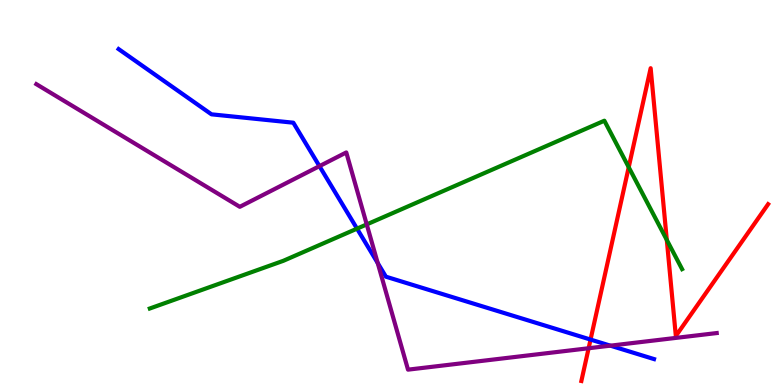[{'lines': ['blue', 'red'], 'intersections': [{'x': 7.62, 'y': 1.18}]}, {'lines': ['green', 'red'], 'intersections': [{'x': 8.11, 'y': 5.66}, {'x': 8.6, 'y': 3.77}]}, {'lines': ['purple', 'red'], 'intersections': [{'x': 7.6, 'y': 0.955}]}, {'lines': ['blue', 'green'], 'intersections': [{'x': 4.61, 'y': 4.06}]}, {'lines': ['blue', 'purple'], 'intersections': [{'x': 4.12, 'y': 5.68}, {'x': 4.87, 'y': 3.17}, {'x': 7.88, 'y': 1.02}]}, {'lines': ['green', 'purple'], 'intersections': [{'x': 4.73, 'y': 4.17}]}]